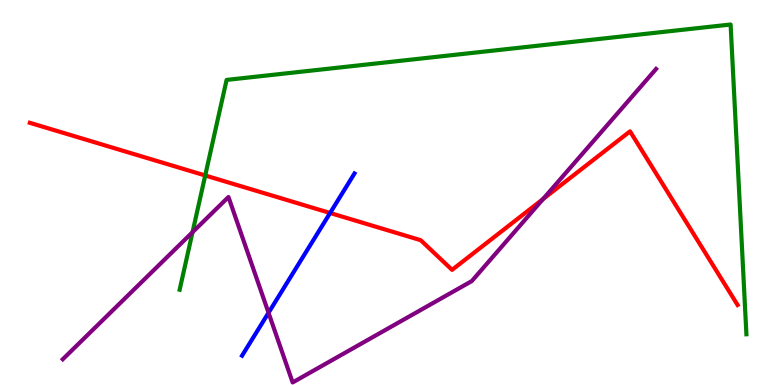[{'lines': ['blue', 'red'], 'intersections': [{'x': 4.26, 'y': 4.47}]}, {'lines': ['green', 'red'], 'intersections': [{'x': 2.65, 'y': 5.44}]}, {'lines': ['purple', 'red'], 'intersections': [{'x': 7.01, 'y': 4.83}]}, {'lines': ['blue', 'green'], 'intersections': []}, {'lines': ['blue', 'purple'], 'intersections': [{'x': 3.46, 'y': 1.88}]}, {'lines': ['green', 'purple'], 'intersections': [{'x': 2.48, 'y': 3.97}]}]